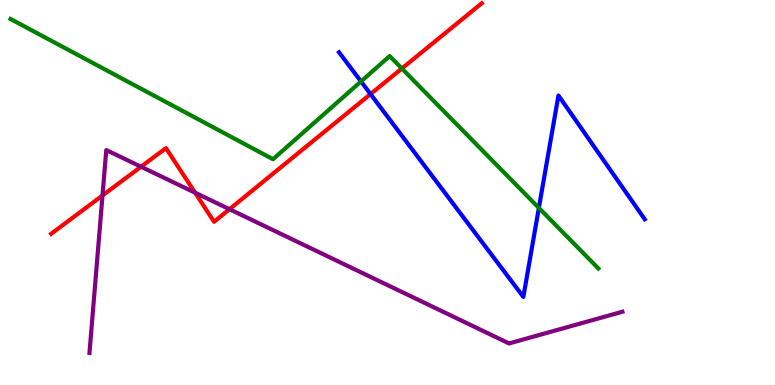[{'lines': ['blue', 'red'], 'intersections': [{'x': 4.78, 'y': 7.56}]}, {'lines': ['green', 'red'], 'intersections': [{'x': 5.19, 'y': 8.22}]}, {'lines': ['purple', 'red'], 'intersections': [{'x': 1.32, 'y': 4.92}, {'x': 1.82, 'y': 5.67}, {'x': 2.52, 'y': 4.99}, {'x': 2.96, 'y': 4.57}]}, {'lines': ['blue', 'green'], 'intersections': [{'x': 4.66, 'y': 7.88}, {'x': 6.95, 'y': 4.6}]}, {'lines': ['blue', 'purple'], 'intersections': []}, {'lines': ['green', 'purple'], 'intersections': []}]